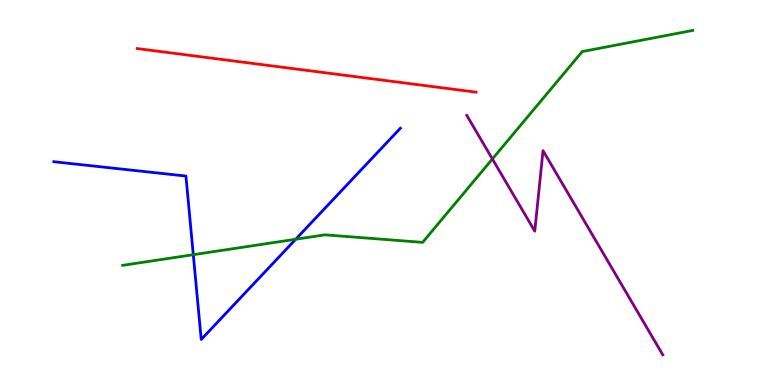[{'lines': ['blue', 'red'], 'intersections': []}, {'lines': ['green', 'red'], 'intersections': []}, {'lines': ['purple', 'red'], 'intersections': []}, {'lines': ['blue', 'green'], 'intersections': [{'x': 2.49, 'y': 3.38}, {'x': 3.82, 'y': 3.79}]}, {'lines': ['blue', 'purple'], 'intersections': []}, {'lines': ['green', 'purple'], 'intersections': [{'x': 6.35, 'y': 5.87}]}]